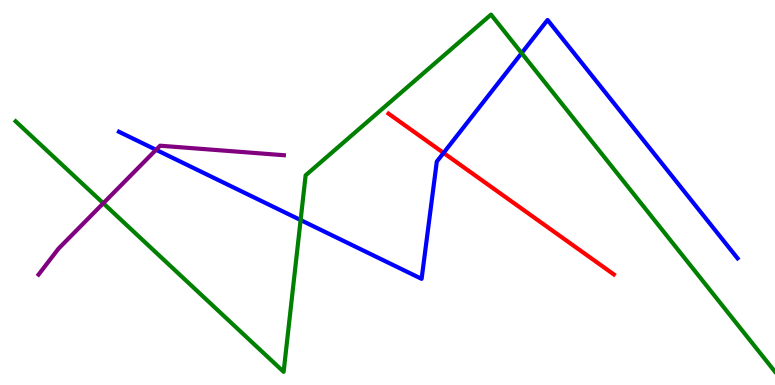[{'lines': ['blue', 'red'], 'intersections': [{'x': 5.72, 'y': 6.03}]}, {'lines': ['green', 'red'], 'intersections': []}, {'lines': ['purple', 'red'], 'intersections': []}, {'lines': ['blue', 'green'], 'intersections': [{'x': 3.88, 'y': 4.28}, {'x': 6.73, 'y': 8.62}]}, {'lines': ['blue', 'purple'], 'intersections': [{'x': 2.01, 'y': 6.11}]}, {'lines': ['green', 'purple'], 'intersections': [{'x': 1.33, 'y': 4.72}]}]